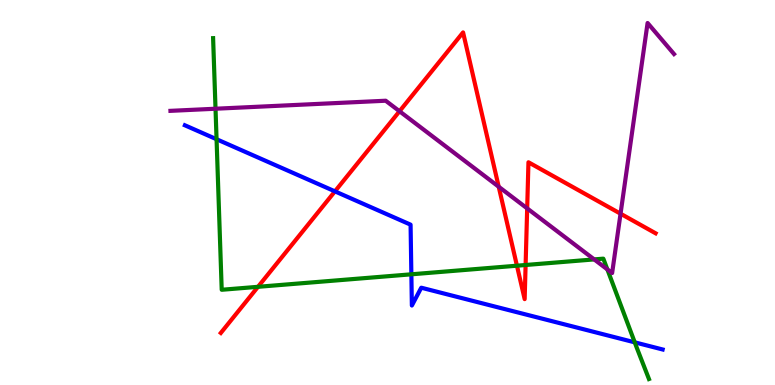[{'lines': ['blue', 'red'], 'intersections': [{'x': 4.32, 'y': 5.03}]}, {'lines': ['green', 'red'], 'intersections': [{'x': 3.33, 'y': 2.55}, {'x': 6.67, 'y': 3.1}, {'x': 6.78, 'y': 3.12}]}, {'lines': ['purple', 'red'], 'intersections': [{'x': 5.16, 'y': 7.11}, {'x': 6.43, 'y': 5.15}, {'x': 6.8, 'y': 4.59}, {'x': 8.01, 'y': 4.45}]}, {'lines': ['blue', 'green'], 'intersections': [{'x': 2.79, 'y': 6.38}, {'x': 5.31, 'y': 2.88}, {'x': 8.19, 'y': 1.11}]}, {'lines': ['blue', 'purple'], 'intersections': []}, {'lines': ['green', 'purple'], 'intersections': [{'x': 2.78, 'y': 7.18}, {'x': 7.67, 'y': 3.26}, {'x': 7.84, 'y': 3.0}]}]